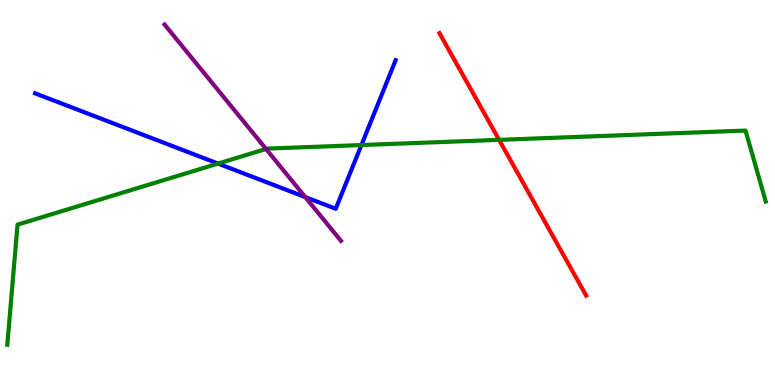[{'lines': ['blue', 'red'], 'intersections': []}, {'lines': ['green', 'red'], 'intersections': [{'x': 6.44, 'y': 6.37}]}, {'lines': ['purple', 'red'], 'intersections': []}, {'lines': ['blue', 'green'], 'intersections': [{'x': 2.81, 'y': 5.75}, {'x': 4.66, 'y': 6.23}]}, {'lines': ['blue', 'purple'], 'intersections': [{'x': 3.94, 'y': 4.88}]}, {'lines': ['green', 'purple'], 'intersections': [{'x': 3.43, 'y': 6.13}]}]